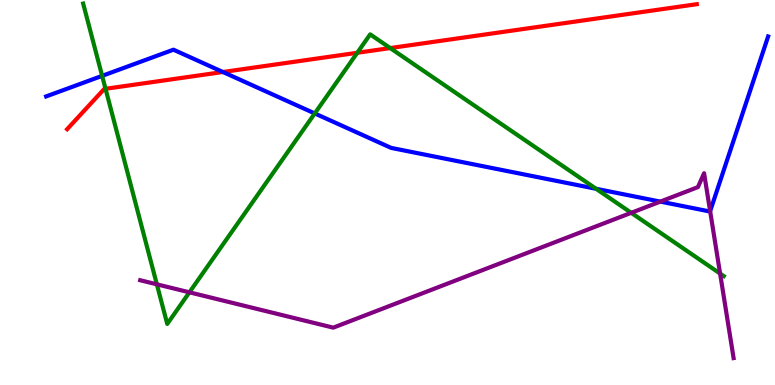[{'lines': ['blue', 'red'], 'intersections': [{'x': 2.88, 'y': 8.13}]}, {'lines': ['green', 'red'], 'intersections': [{'x': 1.36, 'y': 7.69}, {'x': 4.61, 'y': 8.63}, {'x': 5.03, 'y': 8.75}]}, {'lines': ['purple', 'red'], 'intersections': []}, {'lines': ['blue', 'green'], 'intersections': [{'x': 1.32, 'y': 8.03}, {'x': 4.06, 'y': 7.05}, {'x': 7.69, 'y': 5.1}]}, {'lines': ['blue', 'purple'], 'intersections': [{'x': 8.52, 'y': 4.76}, {'x': 9.16, 'y': 4.51}]}, {'lines': ['green', 'purple'], 'intersections': [{'x': 2.02, 'y': 2.61}, {'x': 2.44, 'y': 2.41}, {'x': 8.14, 'y': 4.47}, {'x': 9.29, 'y': 2.89}]}]